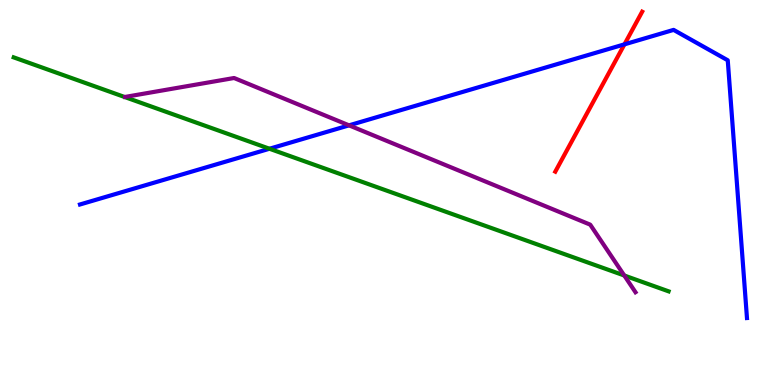[{'lines': ['blue', 'red'], 'intersections': [{'x': 8.06, 'y': 8.85}]}, {'lines': ['green', 'red'], 'intersections': []}, {'lines': ['purple', 'red'], 'intersections': []}, {'lines': ['blue', 'green'], 'intersections': [{'x': 3.48, 'y': 6.14}]}, {'lines': ['blue', 'purple'], 'intersections': [{'x': 4.5, 'y': 6.74}]}, {'lines': ['green', 'purple'], 'intersections': [{'x': 8.06, 'y': 2.84}]}]